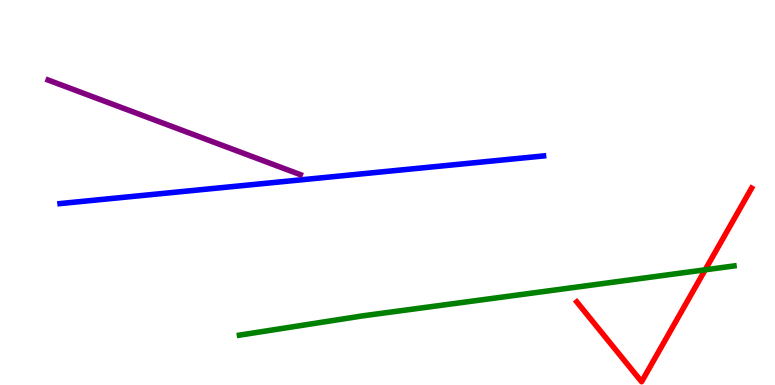[{'lines': ['blue', 'red'], 'intersections': []}, {'lines': ['green', 'red'], 'intersections': [{'x': 9.1, 'y': 2.99}]}, {'lines': ['purple', 'red'], 'intersections': []}, {'lines': ['blue', 'green'], 'intersections': []}, {'lines': ['blue', 'purple'], 'intersections': []}, {'lines': ['green', 'purple'], 'intersections': []}]